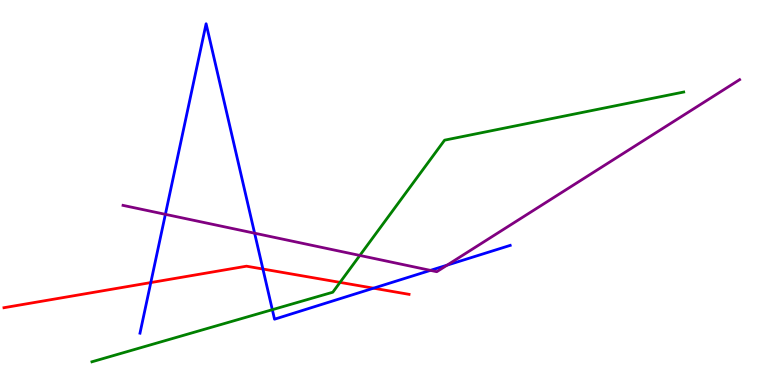[{'lines': ['blue', 'red'], 'intersections': [{'x': 1.95, 'y': 2.66}, {'x': 3.39, 'y': 3.01}, {'x': 4.82, 'y': 2.51}]}, {'lines': ['green', 'red'], 'intersections': [{'x': 4.39, 'y': 2.67}]}, {'lines': ['purple', 'red'], 'intersections': []}, {'lines': ['blue', 'green'], 'intersections': [{'x': 3.51, 'y': 1.96}]}, {'lines': ['blue', 'purple'], 'intersections': [{'x': 2.13, 'y': 4.43}, {'x': 3.29, 'y': 3.94}, {'x': 5.55, 'y': 2.98}, {'x': 5.77, 'y': 3.11}]}, {'lines': ['green', 'purple'], 'intersections': [{'x': 4.64, 'y': 3.37}]}]